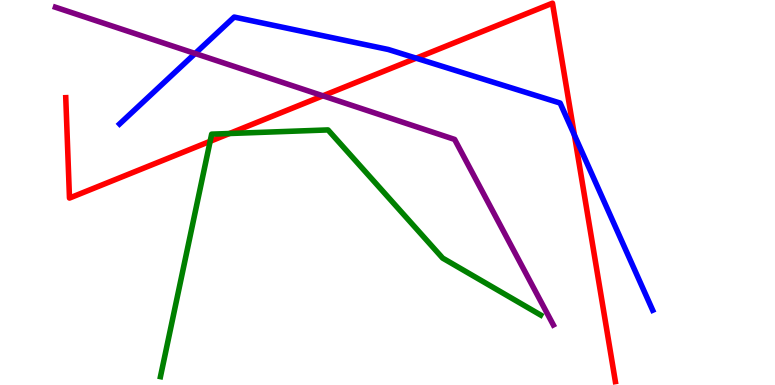[{'lines': ['blue', 'red'], 'intersections': [{'x': 5.37, 'y': 8.49}, {'x': 7.41, 'y': 6.49}]}, {'lines': ['green', 'red'], 'intersections': [{'x': 2.71, 'y': 6.33}, {'x': 2.96, 'y': 6.53}]}, {'lines': ['purple', 'red'], 'intersections': [{'x': 4.17, 'y': 7.51}]}, {'lines': ['blue', 'green'], 'intersections': []}, {'lines': ['blue', 'purple'], 'intersections': [{'x': 2.52, 'y': 8.61}]}, {'lines': ['green', 'purple'], 'intersections': []}]